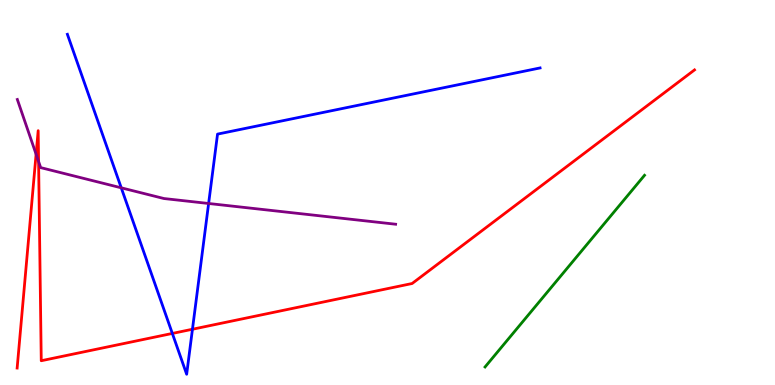[{'lines': ['blue', 'red'], 'intersections': [{'x': 2.22, 'y': 1.34}, {'x': 2.48, 'y': 1.45}]}, {'lines': ['green', 'red'], 'intersections': []}, {'lines': ['purple', 'red'], 'intersections': [{'x': 0.466, 'y': 5.99}, {'x': 0.498, 'y': 5.81}]}, {'lines': ['blue', 'green'], 'intersections': []}, {'lines': ['blue', 'purple'], 'intersections': [{'x': 1.56, 'y': 5.12}, {'x': 2.69, 'y': 4.71}]}, {'lines': ['green', 'purple'], 'intersections': []}]